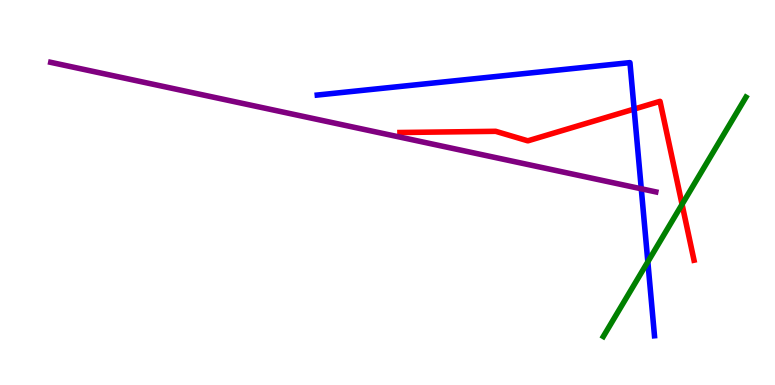[{'lines': ['blue', 'red'], 'intersections': [{'x': 8.18, 'y': 7.17}]}, {'lines': ['green', 'red'], 'intersections': [{'x': 8.8, 'y': 4.69}]}, {'lines': ['purple', 'red'], 'intersections': []}, {'lines': ['blue', 'green'], 'intersections': [{'x': 8.36, 'y': 3.2}]}, {'lines': ['blue', 'purple'], 'intersections': [{'x': 8.27, 'y': 5.1}]}, {'lines': ['green', 'purple'], 'intersections': []}]